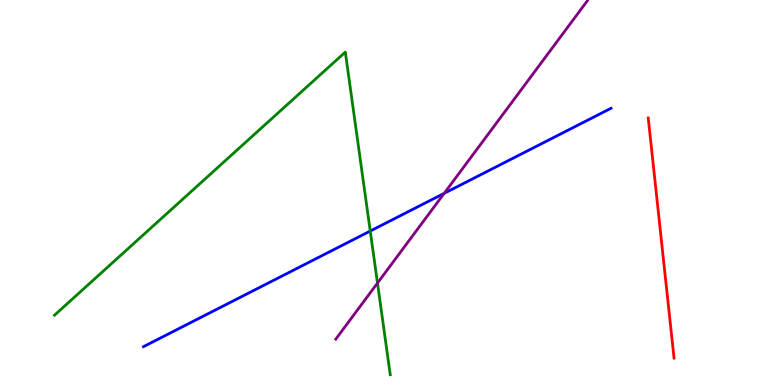[{'lines': ['blue', 'red'], 'intersections': []}, {'lines': ['green', 'red'], 'intersections': []}, {'lines': ['purple', 'red'], 'intersections': []}, {'lines': ['blue', 'green'], 'intersections': [{'x': 4.78, 'y': 4.0}]}, {'lines': ['blue', 'purple'], 'intersections': [{'x': 5.73, 'y': 4.98}]}, {'lines': ['green', 'purple'], 'intersections': [{'x': 4.87, 'y': 2.65}]}]